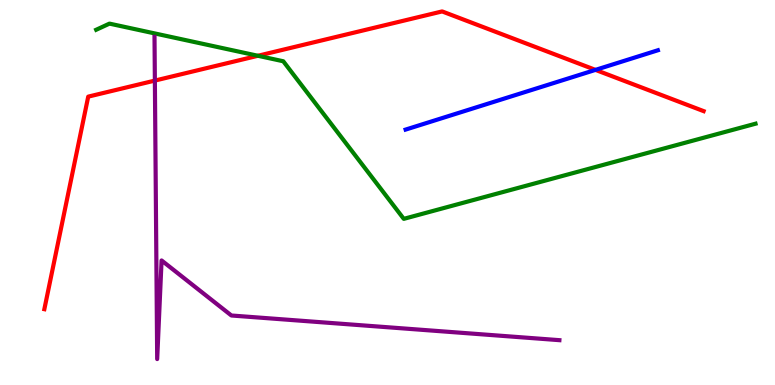[{'lines': ['blue', 'red'], 'intersections': [{'x': 7.68, 'y': 8.18}]}, {'lines': ['green', 'red'], 'intersections': [{'x': 3.33, 'y': 8.55}]}, {'lines': ['purple', 'red'], 'intersections': [{'x': 2.0, 'y': 7.91}]}, {'lines': ['blue', 'green'], 'intersections': []}, {'lines': ['blue', 'purple'], 'intersections': []}, {'lines': ['green', 'purple'], 'intersections': []}]